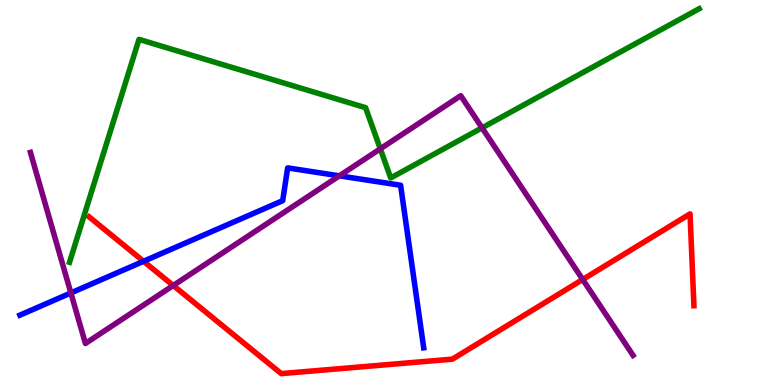[{'lines': ['blue', 'red'], 'intersections': [{'x': 1.85, 'y': 3.21}]}, {'lines': ['green', 'red'], 'intersections': []}, {'lines': ['purple', 'red'], 'intersections': [{'x': 2.24, 'y': 2.58}, {'x': 7.52, 'y': 2.74}]}, {'lines': ['blue', 'green'], 'intersections': []}, {'lines': ['blue', 'purple'], 'intersections': [{'x': 0.915, 'y': 2.39}, {'x': 4.38, 'y': 5.43}]}, {'lines': ['green', 'purple'], 'intersections': [{'x': 4.91, 'y': 6.13}, {'x': 6.22, 'y': 6.68}]}]